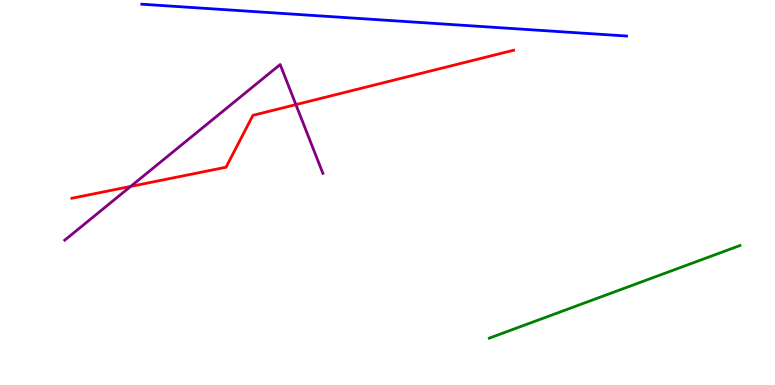[{'lines': ['blue', 'red'], 'intersections': []}, {'lines': ['green', 'red'], 'intersections': []}, {'lines': ['purple', 'red'], 'intersections': [{'x': 1.69, 'y': 5.16}, {'x': 3.82, 'y': 7.28}]}, {'lines': ['blue', 'green'], 'intersections': []}, {'lines': ['blue', 'purple'], 'intersections': []}, {'lines': ['green', 'purple'], 'intersections': []}]